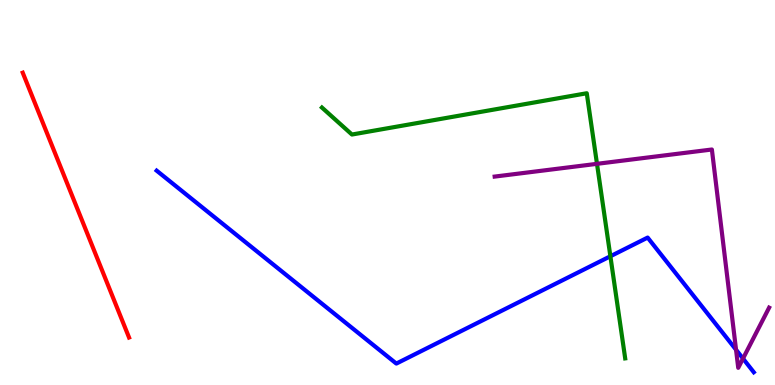[{'lines': ['blue', 'red'], 'intersections': []}, {'lines': ['green', 'red'], 'intersections': []}, {'lines': ['purple', 'red'], 'intersections': []}, {'lines': ['blue', 'green'], 'intersections': [{'x': 7.88, 'y': 3.34}]}, {'lines': ['blue', 'purple'], 'intersections': [{'x': 9.5, 'y': 0.916}, {'x': 9.59, 'y': 0.687}]}, {'lines': ['green', 'purple'], 'intersections': [{'x': 7.7, 'y': 5.74}]}]